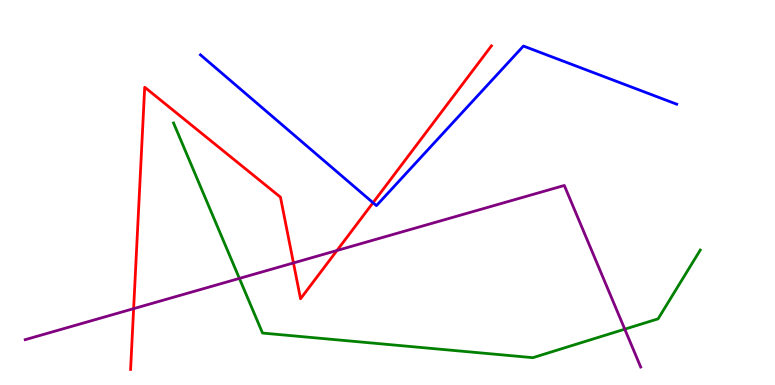[{'lines': ['blue', 'red'], 'intersections': [{'x': 4.81, 'y': 4.73}]}, {'lines': ['green', 'red'], 'intersections': []}, {'lines': ['purple', 'red'], 'intersections': [{'x': 1.72, 'y': 1.98}, {'x': 3.79, 'y': 3.17}, {'x': 4.35, 'y': 3.49}]}, {'lines': ['blue', 'green'], 'intersections': []}, {'lines': ['blue', 'purple'], 'intersections': []}, {'lines': ['green', 'purple'], 'intersections': [{'x': 3.09, 'y': 2.77}, {'x': 8.06, 'y': 1.45}]}]